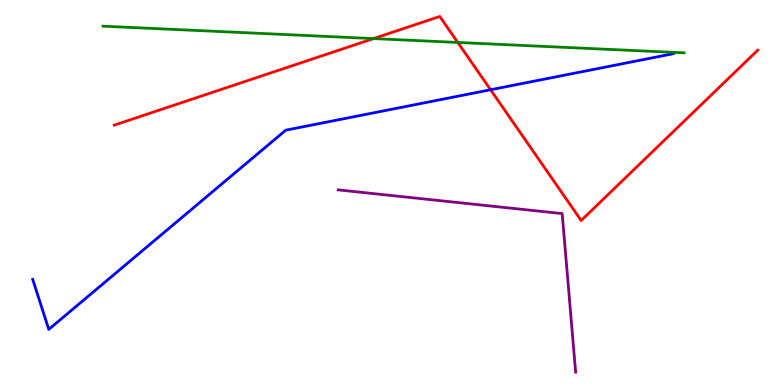[{'lines': ['blue', 'red'], 'intersections': [{'x': 6.33, 'y': 7.67}]}, {'lines': ['green', 'red'], 'intersections': [{'x': 4.82, 'y': 9.0}, {'x': 5.91, 'y': 8.9}]}, {'lines': ['purple', 'red'], 'intersections': []}, {'lines': ['blue', 'green'], 'intersections': []}, {'lines': ['blue', 'purple'], 'intersections': []}, {'lines': ['green', 'purple'], 'intersections': []}]